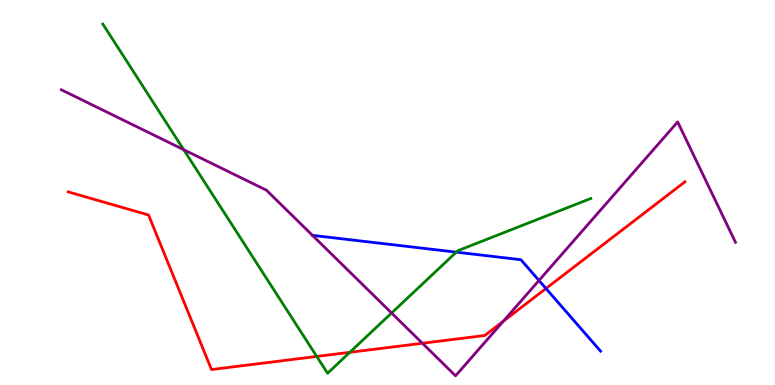[{'lines': ['blue', 'red'], 'intersections': [{'x': 7.04, 'y': 2.51}]}, {'lines': ['green', 'red'], 'intersections': [{'x': 4.09, 'y': 0.742}, {'x': 4.51, 'y': 0.849}]}, {'lines': ['purple', 'red'], 'intersections': [{'x': 5.45, 'y': 1.08}, {'x': 6.49, 'y': 1.66}]}, {'lines': ['blue', 'green'], 'intersections': [{'x': 5.89, 'y': 3.45}]}, {'lines': ['blue', 'purple'], 'intersections': [{'x': 4.03, 'y': 3.89}, {'x': 6.95, 'y': 2.72}]}, {'lines': ['green', 'purple'], 'intersections': [{'x': 2.37, 'y': 6.11}, {'x': 5.05, 'y': 1.87}]}]